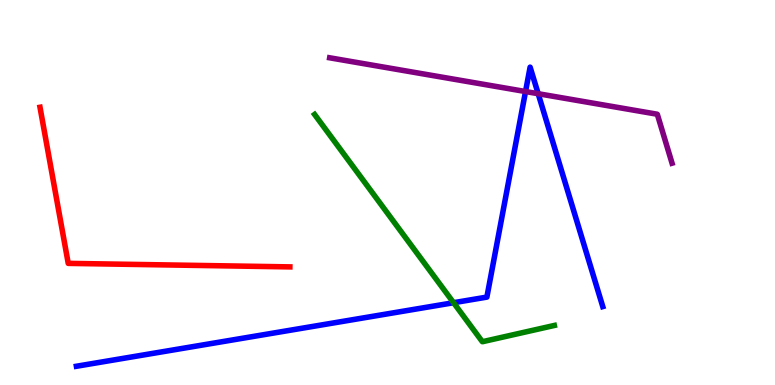[{'lines': ['blue', 'red'], 'intersections': []}, {'lines': ['green', 'red'], 'intersections': []}, {'lines': ['purple', 'red'], 'intersections': []}, {'lines': ['blue', 'green'], 'intersections': [{'x': 5.85, 'y': 2.14}]}, {'lines': ['blue', 'purple'], 'intersections': [{'x': 6.78, 'y': 7.62}, {'x': 6.94, 'y': 7.57}]}, {'lines': ['green', 'purple'], 'intersections': []}]